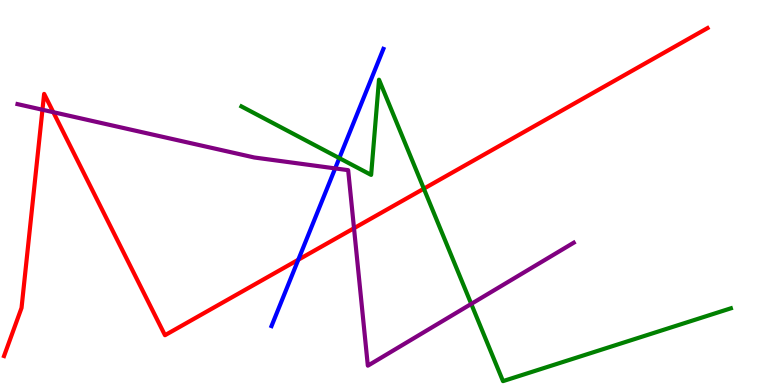[{'lines': ['blue', 'red'], 'intersections': [{'x': 3.85, 'y': 3.25}]}, {'lines': ['green', 'red'], 'intersections': [{'x': 5.47, 'y': 5.1}]}, {'lines': ['purple', 'red'], 'intersections': [{'x': 0.548, 'y': 7.15}, {'x': 0.688, 'y': 7.09}, {'x': 4.57, 'y': 4.07}]}, {'lines': ['blue', 'green'], 'intersections': [{'x': 4.38, 'y': 5.89}]}, {'lines': ['blue', 'purple'], 'intersections': [{'x': 4.32, 'y': 5.63}]}, {'lines': ['green', 'purple'], 'intersections': [{'x': 6.08, 'y': 2.11}]}]